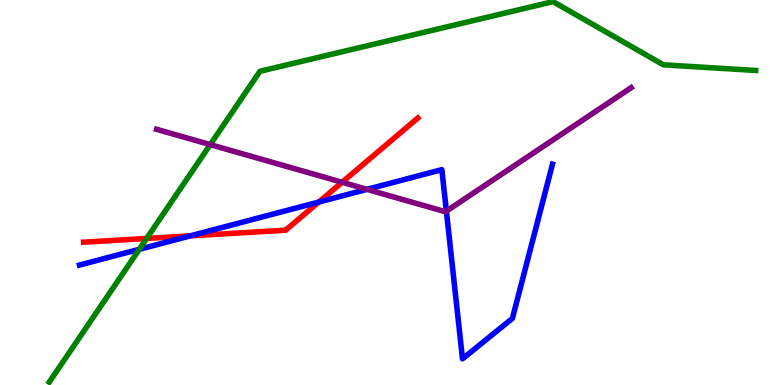[{'lines': ['blue', 'red'], 'intersections': [{'x': 2.46, 'y': 3.87}, {'x': 4.11, 'y': 4.75}]}, {'lines': ['green', 'red'], 'intersections': [{'x': 1.89, 'y': 3.81}]}, {'lines': ['purple', 'red'], 'intersections': [{'x': 4.41, 'y': 5.27}]}, {'lines': ['blue', 'green'], 'intersections': [{'x': 1.8, 'y': 3.52}]}, {'lines': ['blue', 'purple'], 'intersections': [{'x': 4.74, 'y': 5.08}, {'x': 5.76, 'y': 4.52}]}, {'lines': ['green', 'purple'], 'intersections': [{'x': 2.71, 'y': 6.24}]}]